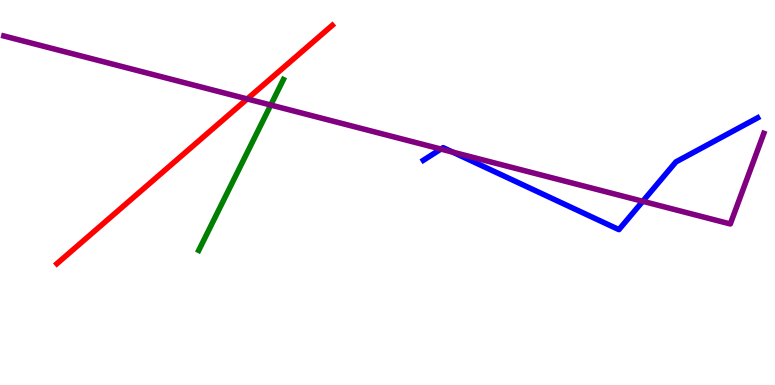[{'lines': ['blue', 'red'], 'intersections': []}, {'lines': ['green', 'red'], 'intersections': []}, {'lines': ['purple', 'red'], 'intersections': [{'x': 3.19, 'y': 7.43}]}, {'lines': ['blue', 'green'], 'intersections': []}, {'lines': ['blue', 'purple'], 'intersections': [{'x': 5.69, 'y': 6.13}, {'x': 5.84, 'y': 6.05}, {'x': 8.29, 'y': 4.77}]}, {'lines': ['green', 'purple'], 'intersections': [{'x': 3.49, 'y': 7.27}]}]